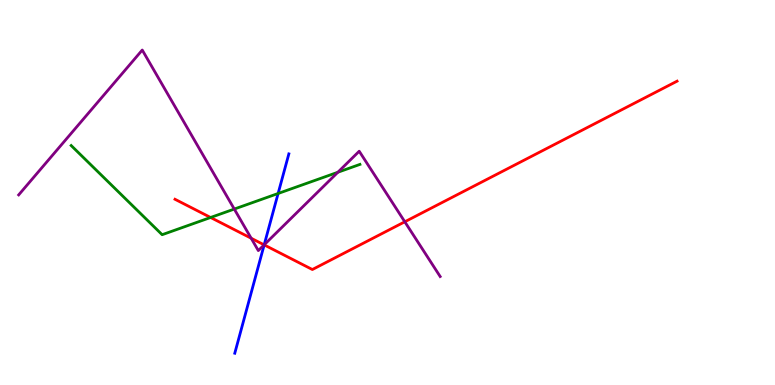[{'lines': ['blue', 'red'], 'intersections': [{'x': 3.41, 'y': 3.64}]}, {'lines': ['green', 'red'], 'intersections': [{'x': 2.72, 'y': 4.35}]}, {'lines': ['purple', 'red'], 'intersections': [{'x': 3.24, 'y': 3.81}, {'x': 3.41, 'y': 3.64}, {'x': 5.22, 'y': 4.24}]}, {'lines': ['blue', 'green'], 'intersections': [{'x': 3.59, 'y': 4.97}]}, {'lines': ['blue', 'purple'], 'intersections': [{'x': 3.41, 'y': 3.64}]}, {'lines': ['green', 'purple'], 'intersections': [{'x': 3.02, 'y': 4.57}, {'x': 4.36, 'y': 5.53}]}]